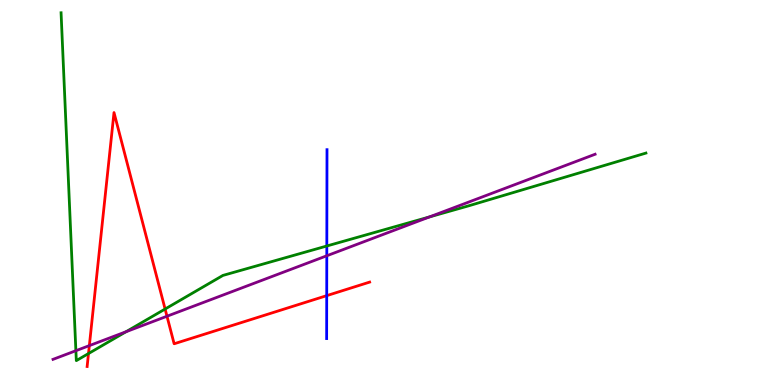[{'lines': ['blue', 'red'], 'intersections': [{'x': 4.22, 'y': 2.32}]}, {'lines': ['green', 'red'], 'intersections': [{'x': 1.14, 'y': 0.817}, {'x': 2.13, 'y': 1.97}]}, {'lines': ['purple', 'red'], 'intersections': [{'x': 1.15, 'y': 1.02}, {'x': 2.15, 'y': 1.79}]}, {'lines': ['blue', 'green'], 'intersections': [{'x': 4.22, 'y': 3.61}]}, {'lines': ['blue', 'purple'], 'intersections': [{'x': 4.22, 'y': 3.36}]}, {'lines': ['green', 'purple'], 'intersections': [{'x': 0.979, 'y': 0.891}, {'x': 1.63, 'y': 1.38}, {'x': 5.54, 'y': 4.37}]}]